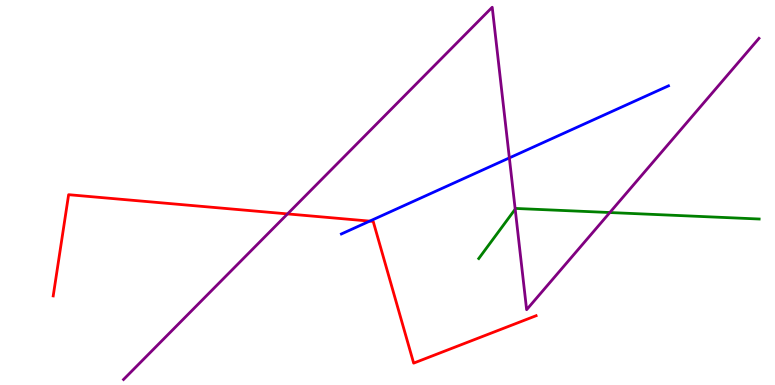[{'lines': ['blue', 'red'], 'intersections': [{'x': 4.77, 'y': 4.26}]}, {'lines': ['green', 'red'], 'intersections': []}, {'lines': ['purple', 'red'], 'intersections': [{'x': 3.71, 'y': 4.44}]}, {'lines': ['blue', 'green'], 'intersections': []}, {'lines': ['blue', 'purple'], 'intersections': [{'x': 6.57, 'y': 5.9}]}, {'lines': ['green', 'purple'], 'intersections': [{'x': 6.65, 'y': 4.57}, {'x': 7.87, 'y': 4.48}]}]